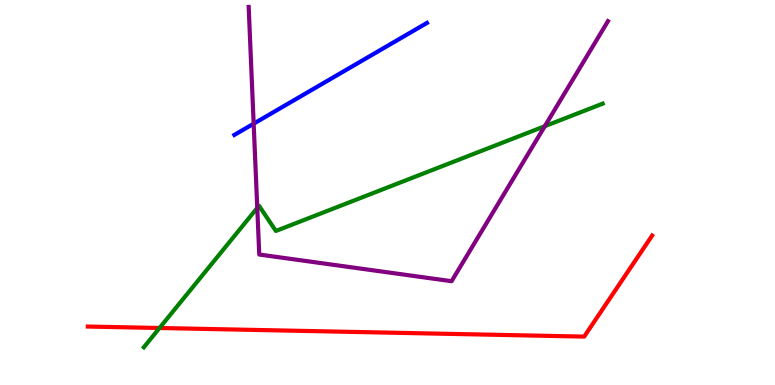[{'lines': ['blue', 'red'], 'intersections': []}, {'lines': ['green', 'red'], 'intersections': [{'x': 2.06, 'y': 1.48}]}, {'lines': ['purple', 'red'], 'intersections': []}, {'lines': ['blue', 'green'], 'intersections': []}, {'lines': ['blue', 'purple'], 'intersections': [{'x': 3.27, 'y': 6.79}]}, {'lines': ['green', 'purple'], 'intersections': [{'x': 3.32, 'y': 4.6}, {'x': 7.03, 'y': 6.72}]}]